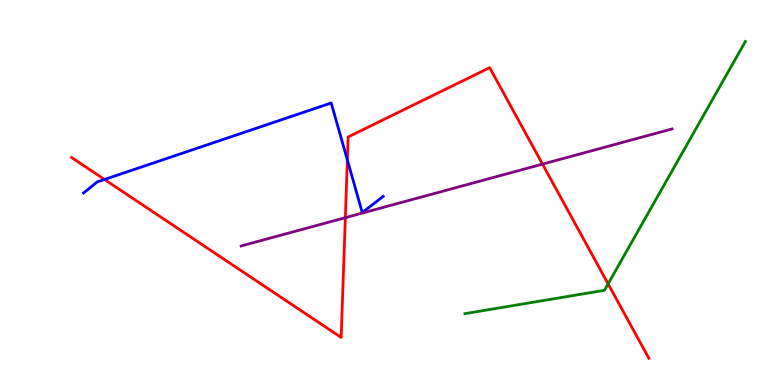[{'lines': ['blue', 'red'], 'intersections': [{'x': 1.35, 'y': 5.34}, {'x': 4.48, 'y': 5.85}]}, {'lines': ['green', 'red'], 'intersections': [{'x': 7.85, 'y': 2.63}]}, {'lines': ['purple', 'red'], 'intersections': [{'x': 4.46, 'y': 4.35}, {'x': 7.0, 'y': 5.74}]}, {'lines': ['blue', 'green'], 'intersections': []}, {'lines': ['blue', 'purple'], 'intersections': []}, {'lines': ['green', 'purple'], 'intersections': []}]